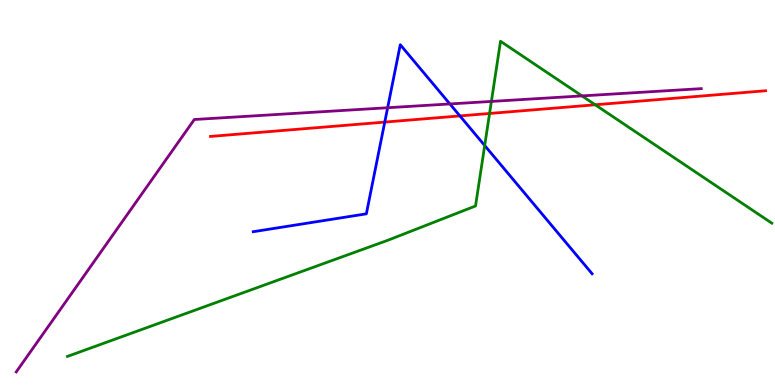[{'lines': ['blue', 'red'], 'intersections': [{'x': 4.96, 'y': 6.83}, {'x': 5.93, 'y': 6.99}]}, {'lines': ['green', 'red'], 'intersections': [{'x': 6.32, 'y': 7.05}, {'x': 7.68, 'y': 7.28}]}, {'lines': ['purple', 'red'], 'intersections': []}, {'lines': ['blue', 'green'], 'intersections': [{'x': 6.25, 'y': 6.22}]}, {'lines': ['blue', 'purple'], 'intersections': [{'x': 5.0, 'y': 7.2}, {'x': 5.8, 'y': 7.3}]}, {'lines': ['green', 'purple'], 'intersections': [{'x': 6.34, 'y': 7.37}, {'x': 7.51, 'y': 7.51}]}]